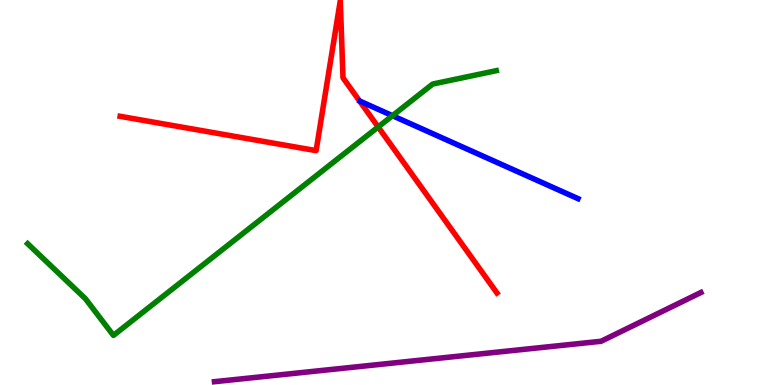[{'lines': ['blue', 'red'], 'intersections': []}, {'lines': ['green', 'red'], 'intersections': [{'x': 4.88, 'y': 6.7}]}, {'lines': ['purple', 'red'], 'intersections': []}, {'lines': ['blue', 'green'], 'intersections': [{'x': 5.06, 'y': 7.0}]}, {'lines': ['blue', 'purple'], 'intersections': []}, {'lines': ['green', 'purple'], 'intersections': []}]